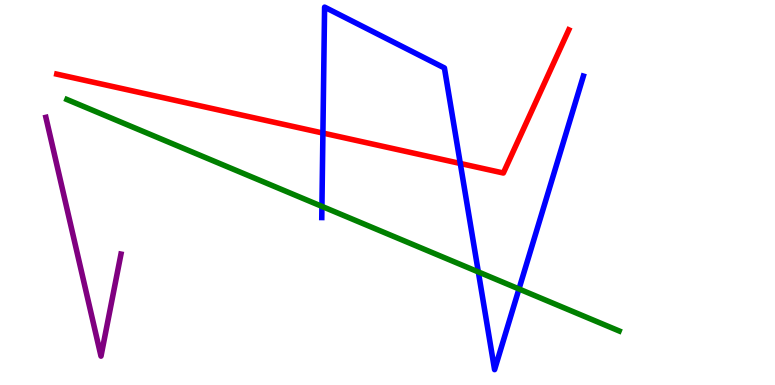[{'lines': ['blue', 'red'], 'intersections': [{'x': 4.17, 'y': 6.54}, {'x': 5.94, 'y': 5.75}]}, {'lines': ['green', 'red'], 'intersections': []}, {'lines': ['purple', 'red'], 'intersections': []}, {'lines': ['blue', 'green'], 'intersections': [{'x': 4.15, 'y': 4.64}, {'x': 6.17, 'y': 2.94}, {'x': 6.7, 'y': 2.49}]}, {'lines': ['blue', 'purple'], 'intersections': []}, {'lines': ['green', 'purple'], 'intersections': []}]